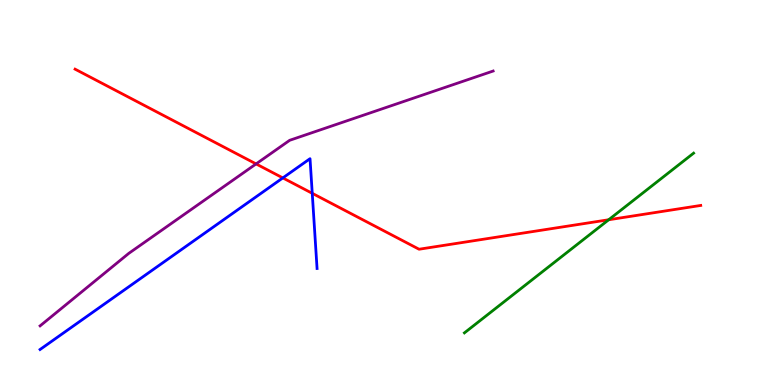[{'lines': ['blue', 'red'], 'intersections': [{'x': 3.65, 'y': 5.38}, {'x': 4.03, 'y': 4.98}]}, {'lines': ['green', 'red'], 'intersections': [{'x': 7.85, 'y': 4.29}]}, {'lines': ['purple', 'red'], 'intersections': [{'x': 3.3, 'y': 5.74}]}, {'lines': ['blue', 'green'], 'intersections': []}, {'lines': ['blue', 'purple'], 'intersections': []}, {'lines': ['green', 'purple'], 'intersections': []}]